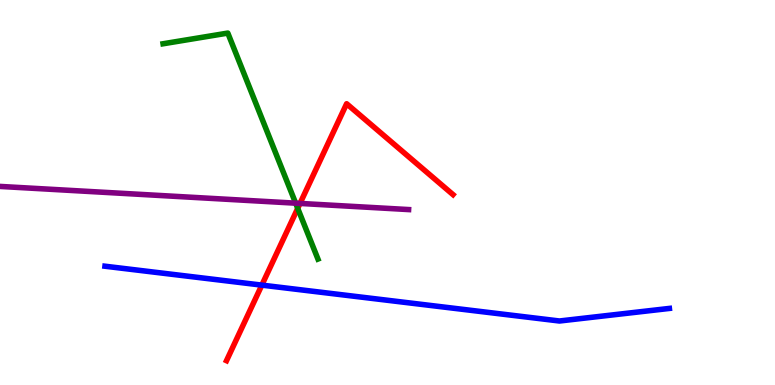[{'lines': ['blue', 'red'], 'intersections': [{'x': 3.38, 'y': 2.59}]}, {'lines': ['green', 'red'], 'intersections': [{'x': 3.84, 'y': 4.59}]}, {'lines': ['purple', 'red'], 'intersections': [{'x': 3.87, 'y': 4.72}]}, {'lines': ['blue', 'green'], 'intersections': []}, {'lines': ['blue', 'purple'], 'intersections': []}, {'lines': ['green', 'purple'], 'intersections': [{'x': 3.81, 'y': 4.72}]}]